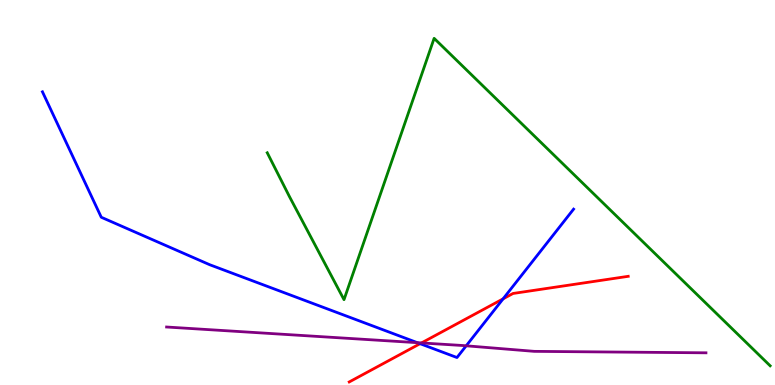[{'lines': ['blue', 'red'], 'intersections': [{'x': 5.42, 'y': 1.07}, {'x': 6.49, 'y': 2.24}]}, {'lines': ['green', 'red'], 'intersections': []}, {'lines': ['purple', 'red'], 'intersections': [{'x': 5.44, 'y': 1.09}]}, {'lines': ['blue', 'green'], 'intersections': []}, {'lines': ['blue', 'purple'], 'intersections': [{'x': 5.39, 'y': 1.1}, {'x': 6.02, 'y': 1.02}]}, {'lines': ['green', 'purple'], 'intersections': []}]